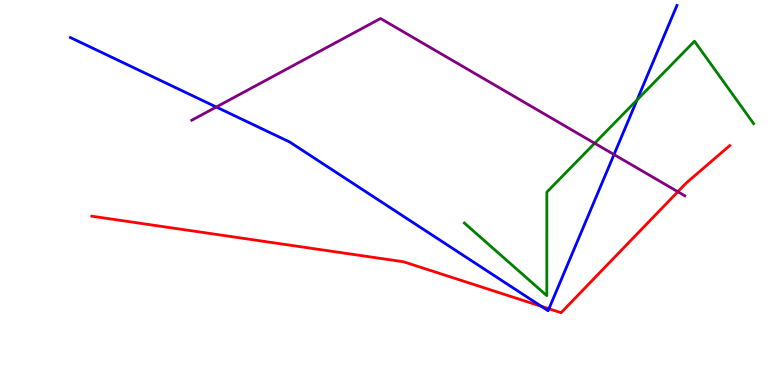[{'lines': ['blue', 'red'], 'intersections': [{'x': 6.98, 'y': 2.04}, {'x': 7.08, 'y': 1.98}]}, {'lines': ['green', 'red'], 'intersections': []}, {'lines': ['purple', 'red'], 'intersections': [{'x': 8.75, 'y': 5.02}]}, {'lines': ['blue', 'green'], 'intersections': [{'x': 8.22, 'y': 7.41}]}, {'lines': ['blue', 'purple'], 'intersections': [{'x': 2.79, 'y': 7.22}, {'x': 7.92, 'y': 5.99}]}, {'lines': ['green', 'purple'], 'intersections': [{'x': 7.67, 'y': 6.28}]}]